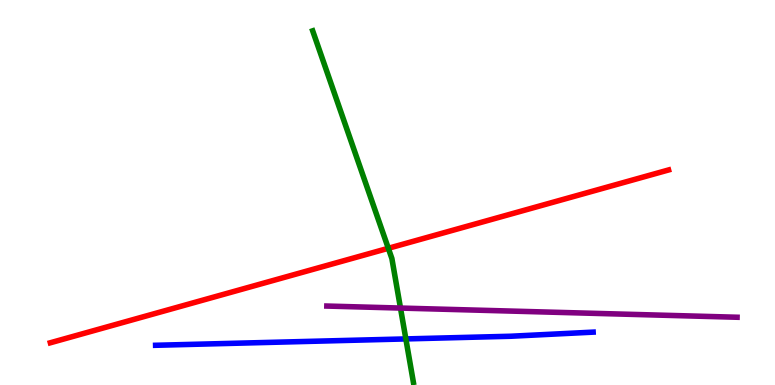[{'lines': ['blue', 'red'], 'intersections': []}, {'lines': ['green', 'red'], 'intersections': [{'x': 5.01, 'y': 3.55}]}, {'lines': ['purple', 'red'], 'intersections': []}, {'lines': ['blue', 'green'], 'intersections': [{'x': 5.24, 'y': 1.2}]}, {'lines': ['blue', 'purple'], 'intersections': []}, {'lines': ['green', 'purple'], 'intersections': [{'x': 5.17, 'y': 2.0}]}]